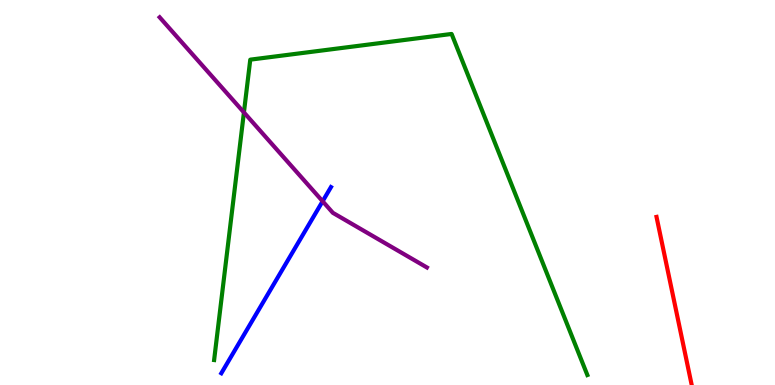[{'lines': ['blue', 'red'], 'intersections': []}, {'lines': ['green', 'red'], 'intersections': []}, {'lines': ['purple', 'red'], 'intersections': []}, {'lines': ['blue', 'green'], 'intersections': []}, {'lines': ['blue', 'purple'], 'intersections': [{'x': 4.16, 'y': 4.77}]}, {'lines': ['green', 'purple'], 'intersections': [{'x': 3.15, 'y': 7.08}]}]